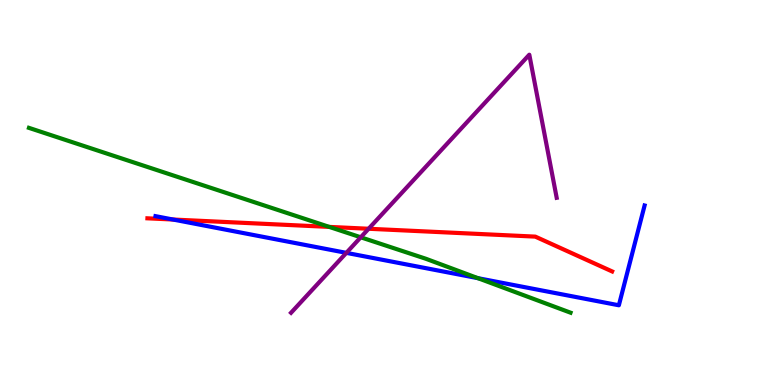[{'lines': ['blue', 'red'], 'intersections': [{'x': 2.23, 'y': 4.3}]}, {'lines': ['green', 'red'], 'intersections': [{'x': 4.25, 'y': 4.11}]}, {'lines': ['purple', 'red'], 'intersections': [{'x': 4.76, 'y': 4.06}]}, {'lines': ['blue', 'green'], 'intersections': [{'x': 6.17, 'y': 2.77}]}, {'lines': ['blue', 'purple'], 'intersections': [{'x': 4.47, 'y': 3.43}]}, {'lines': ['green', 'purple'], 'intersections': [{'x': 4.65, 'y': 3.84}]}]